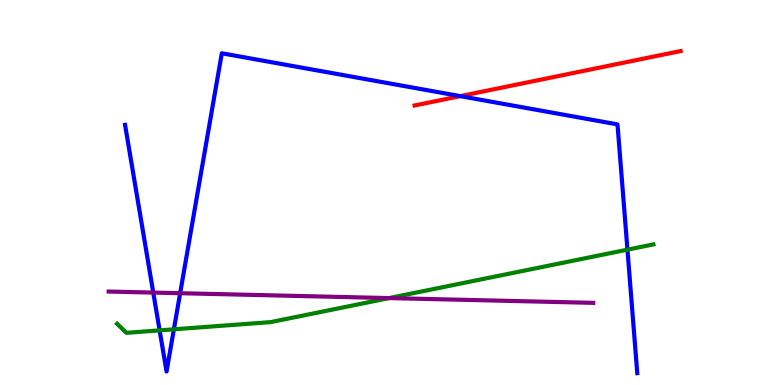[{'lines': ['blue', 'red'], 'intersections': [{'x': 5.94, 'y': 7.5}]}, {'lines': ['green', 'red'], 'intersections': []}, {'lines': ['purple', 'red'], 'intersections': []}, {'lines': ['blue', 'green'], 'intersections': [{'x': 2.06, 'y': 1.42}, {'x': 2.24, 'y': 1.45}, {'x': 8.1, 'y': 3.52}]}, {'lines': ['blue', 'purple'], 'intersections': [{'x': 1.98, 'y': 2.4}, {'x': 2.32, 'y': 2.38}]}, {'lines': ['green', 'purple'], 'intersections': [{'x': 5.02, 'y': 2.26}]}]